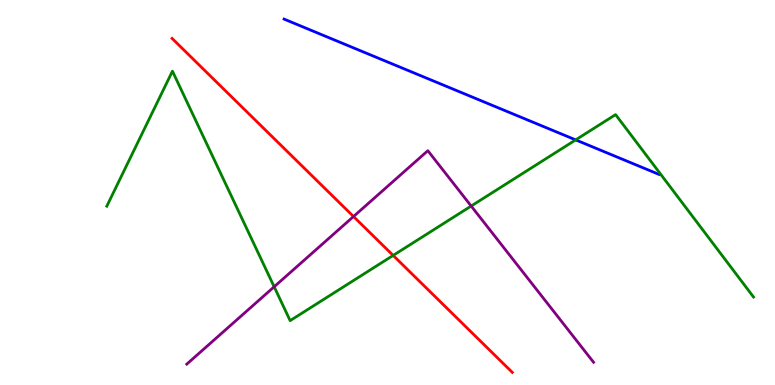[{'lines': ['blue', 'red'], 'intersections': []}, {'lines': ['green', 'red'], 'intersections': [{'x': 5.07, 'y': 3.37}]}, {'lines': ['purple', 'red'], 'intersections': [{'x': 4.56, 'y': 4.38}]}, {'lines': ['blue', 'green'], 'intersections': [{'x': 7.43, 'y': 6.37}]}, {'lines': ['blue', 'purple'], 'intersections': []}, {'lines': ['green', 'purple'], 'intersections': [{'x': 3.54, 'y': 2.55}, {'x': 6.08, 'y': 4.65}]}]